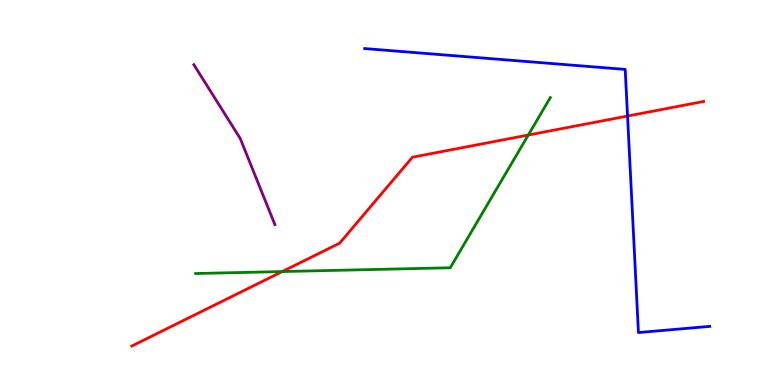[{'lines': ['blue', 'red'], 'intersections': [{'x': 8.1, 'y': 6.99}]}, {'lines': ['green', 'red'], 'intersections': [{'x': 3.64, 'y': 2.95}, {'x': 6.82, 'y': 6.49}]}, {'lines': ['purple', 'red'], 'intersections': []}, {'lines': ['blue', 'green'], 'intersections': []}, {'lines': ['blue', 'purple'], 'intersections': []}, {'lines': ['green', 'purple'], 'intersections': []}]